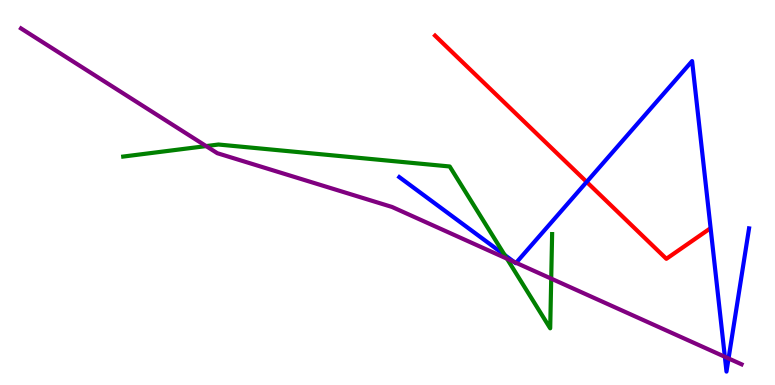[{'lines': ['blue', 'red'], 'intersections': [{'x': 7.57, 'y': 5.27}]}, {'lines': ['green', 'red'], 'intersections': []}, {'lines': ['purple', 'red'], 'intersections': []}, {'lines': ['blue', 'green'], 'intersections': [{'x': 6.51, 'y': 3.38}]}, {'lines': ['blue', 'purple'], 'intersections': [{'x': 6.63, 'y': 3.2}, {'x': 6.66, 'y': 3.17}, {'x': 9.35, 'y': 0.733}, {'x': 9.4, 'y': 0.689}]}, {'lines': ['green', 'purple'], 'intersections': [{'x': 2.66, 'y': 6.21}, {'x': 6.54, 'y': 3.28}, {'x': 7.11, 'y': 2.76}]}]